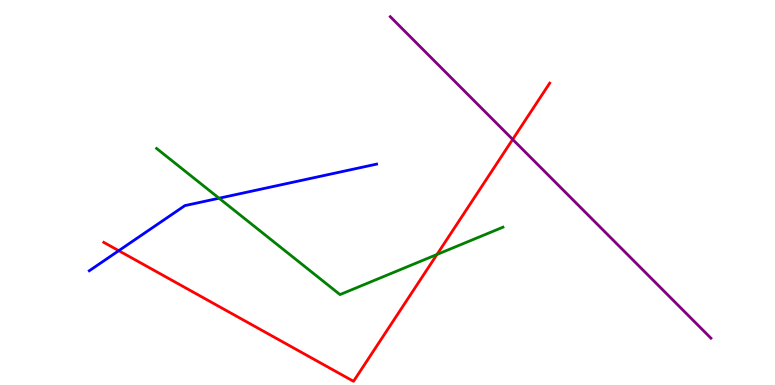[{'lines': ['blue', 'red'], 'intersections': [{'x': 1.53, 'y': 3.49}]}, {'lines': ['green', 'red'], 'intersections': [{'x': 5.64, 'y': 3.39}]}, {'lines': ['purple', 'red'], 'intersections': [{'x': 6.62, 'y': 6.38}]}, {'lines': ['blue', 'green'], 'intersections': [{'x': 2.83, 'y': 4.85}]}, {'lines': ['blue', 'purple'], 'intersections': []}, {'lines': ['green', 'purple'], 'intersections': []}]